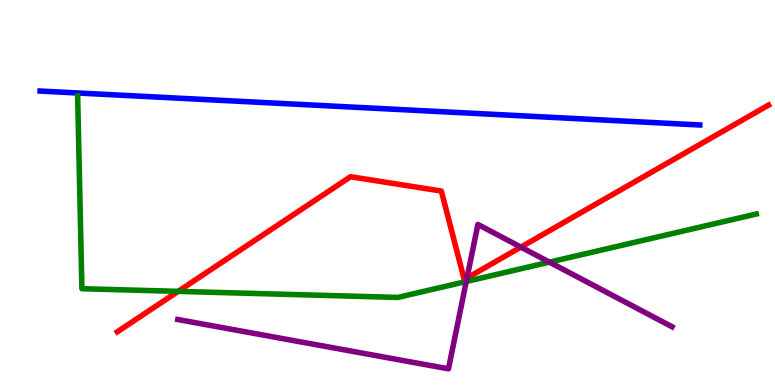[{'lines': ['blue', 'red'], 'intersections': []}, {'lines': ['green', 'red'], 'intersections': [{'x': 2.3, 'y': 2.43}]}, {'lines': ['purple', 'red'], 'intersections': [{'x': 6.03, 'y': 2.78}, {'x': 6.72, 'y': 3.58}]}, {'lines': ['blue', 'green'], 'intersections': []}, {'lines': ['blue', 'purple'], 'intersections': []}, {'lines': ['green', 'purple'], 'intersections': [{'x': 6.02, 'y': 2.69}, {'x': 7.09, 'y': 3.19}]}]